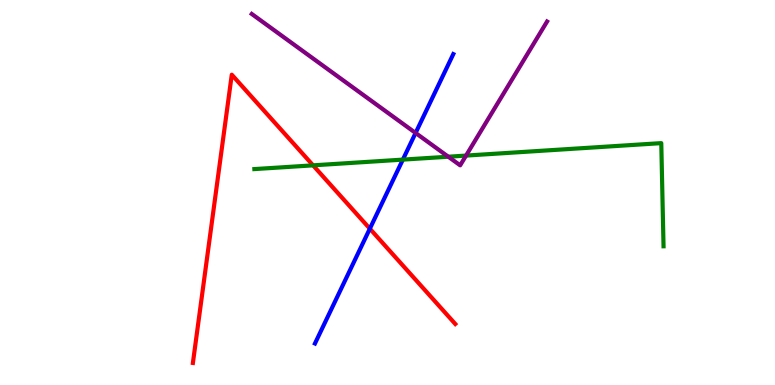[{'lines': ['blue', 'red'], 'intersections': [{'x': 4.77, 'y': 4.06}]}, {'lines': ['green', 'red'], 'intersections': [{'x': 4.04, 'y': 5.71}]}, {'lines': ['purple', 'red'], 'intersections': []}, {'lines': ['blue', 'green'], 'intersections': [{'x': 5.2, 'y': 5.85}]}, {'lines': ['blue', 'purple'], 'intersections': [{'x': 5.36, 'y': 6.55}]}, {'lines': ['green', 'purple'], 'intersections': [{'x': 5.78, 'y': 5.93}, {'x': 6.01, 'y': 5.96}]}]